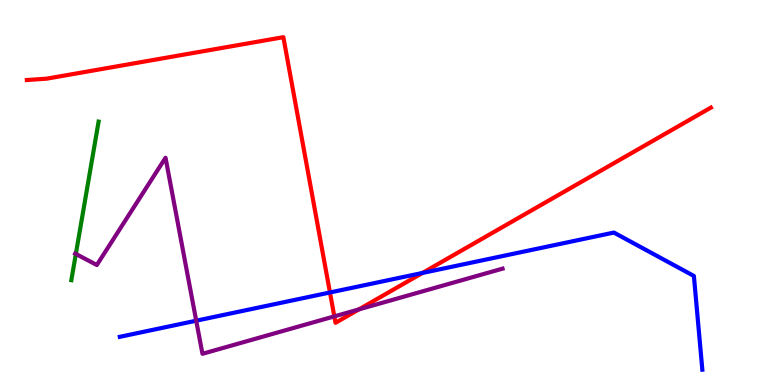[{'lines': ['blue', 'red'], 'intersections': [{'x': 4.26, 'y': 2.4}, {'x': 5.45, 'y': 2.91}]}, {'lines': ['green', 'red'], 'intersections': []}, {'lines': ['purple', 'red'], 'intersections': [{'x': 4.31, 'y': 1.78}, {'x': 4.63, 'y': 1.96}]}, {'lines': ['blue', 'green'], 'intersections': []}, {'lines': ['blue', 'purple'], 'intersections': [{'x': 2.53, 'y': 1.67}]}, {'lines': ['green', 'purple'], 'intersections': [{'x': 0.979, 'y': 3.4}]}]